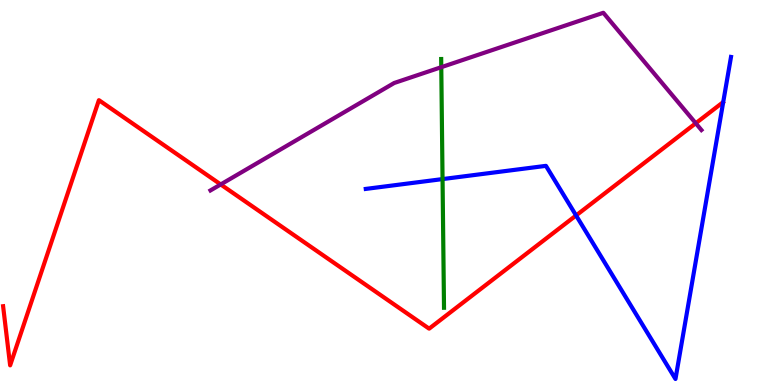[{'lines': ['blue', 'red'], 'intersections': [{'x': 7.43, 'y': 4.4}]}, {'lines': ['green', 'red'], 'intersections': []}, {'lines': ['purple', 'red'], 'intersections': [{'x': 2.85, 'y': 5.21}, {'x': 8.98, 'y': 6.8}]}, {'lines': ['blue', 'green'], 'intersections': [{'x': 5.71, 'y': 5.35}]}, {'lines': ['blue', 'purple'], 'intersections': []}, {'lines': ['green', 'purple'], 'intersections': [{'x': 5.69, 'y': 8.25}]}]